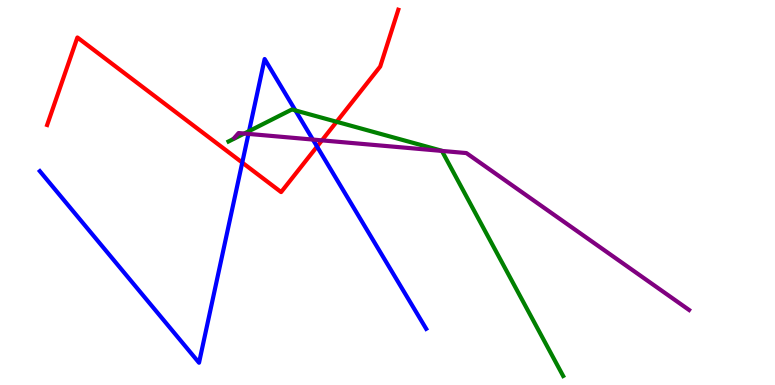[{'lines': ['blue', 'red'], 'intersections': [{'x': 3.13, 'y': 5.78}, {'x': 4.09, 'y': 6.19}]}, {'lines': ['green', 'red'], 'intersections': [{'x': 4.34, 'y': 6.84}]}, {'lines': ['purple', 'red'], 'intersections': [{'x': 4.15, 'y': 6.35}]}, {'lines': ['blue', 'green'], 'intersections': [{'x': 3.21, 'y': 6.59}, {'x': 3.81, 'y': 7.13}]}, {'lines': ['blue', 'purple'], 'intersections': [{'x': 3.21, 'y': 6.52}, {'x': 4.04, 'y': 6.37}]}, {'lines': ['green', 'purple'], 'intersections': [{'x': 3.15, 'y': 6.53}, {'x': 5.7, 'y': 6.08}]}]